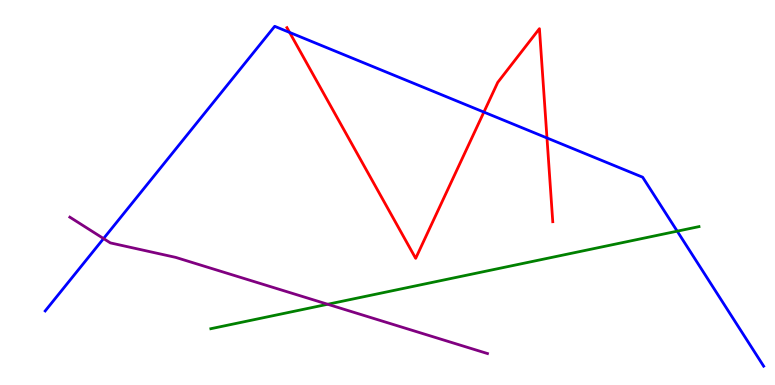[{'lines': ['blue', 'red'], 'intersections': [{'x': 3.74, 'y': 9.16}, {'x': 6.24, 'y': 7.09}, {'x': 7.06, 'y': 6.42}]}, {'lines': ['green', 'red'], 'intersections': []}, {'lines': ['purple', 'red'], 'intersections': []}, {'lines': ['blue', 'green'], 'intersections': [{'x': 8.74, 'y': 4.0}]}, {'lines': ['blue', 'purple'], 'intersections': [{'x': 1.34, 'y': 3.8}]}, {'lines': ['green', 'purple'], 'intersections': [{'x': 4.23, 'y': 2.1}]}]